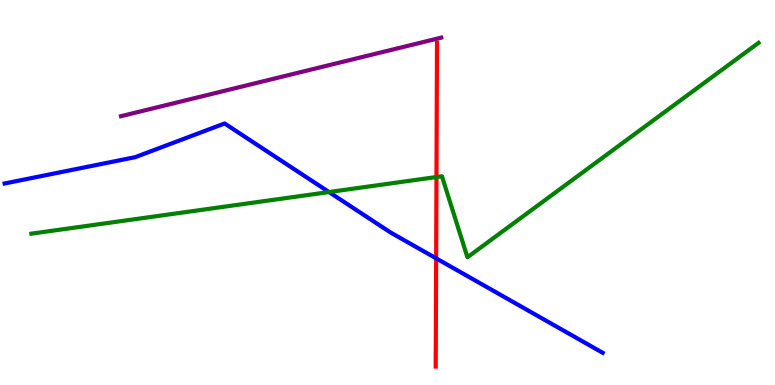[{'lines': ['blue', 'red'], 'intersections': [{'x': 5.63, 'y': 3.29}]}, {'lines': ['green', 'red'], 'intersections': [{'x': 5.63, 'y': 5.4}]}, {'lines': ['purple', 'red'], 'intersections': []}, {'lines': ['blue', 'green'], 'intersections': [{'x': 4.25, 'y': 5.01}]}, {'lines': ['blue', 'purple'], 'intersections': []}, {'lines': ['green', 'purple'], 'intersections': []}]